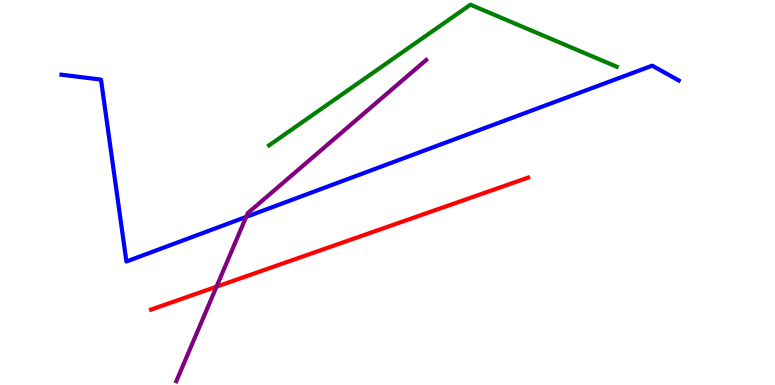[{'lines': ['blue', 'red'], 'intersections': []}, {'lines': ['green', 'red'], 'intersections': []}, {'lines': ['purple', 'red'], 'intersections': [{'x': 2.79, 'y': 2.55}]}, {'lines': ['blue', 'green'], 'intersections': []}, {'lines': ['blue', 'purple'], 'intersections': [{'x': 3.18, 'y': 4.37}]}, {'lines': ['green', 'purple'], 'intersections': []}]